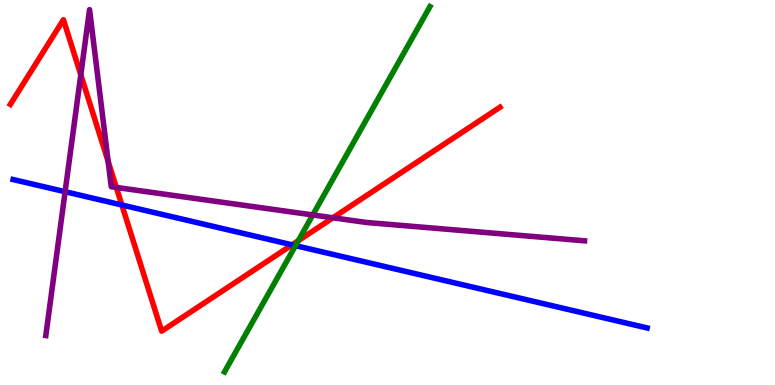[{'lines': ['blue', 'red'], 'intersections': [{'x': 1.57, 'y': 4.68}, {'x': 3.77, 'y': 3.64}]}, {'lines': ['green', 'red'], 'intersections': [{'x': 3.85, 'y': 3.75}]}, {'lines': ['purple', 'red'], 'intersections': [{'x': 1.04, 'y': 8.06}, {'x': 1.4, 'y': 5.8}, {'x': 1.5, 'y': 5.13}, {'x': 4.3, 'y': 4.34}]}, {'lines': ['blue', 'green'], 'intersections': [{'x': 3.81, 'y': 3.62}]}, {'lines': ['blue', 'purple'], 'intersections': [{'x': 0.84, 'y': 5.02}]}, {'lines': ['green', 'purple'], 'intersections': [{'x': 4.04, 'y': 4.42}]}]